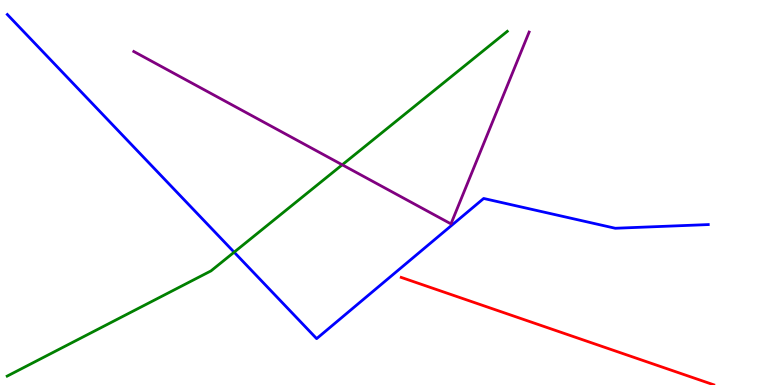[{'lines': ['blue', 'red'], 'intersections': []}, {'lines': ['green', 'red'], 'intersections': []}, {'lines': ['purple', 'red'], 'intersections': []}, {'lines': ['blue', 'green'], 'intersections': [{'x': 3.02, 'y': 3.45}]}, {'lines': ['blue', 'purple'], 'intersections': []}, {'lines': ['green', 'purple'], 'intersections': [{'x': 4.42, 'y': 5.72}]}]